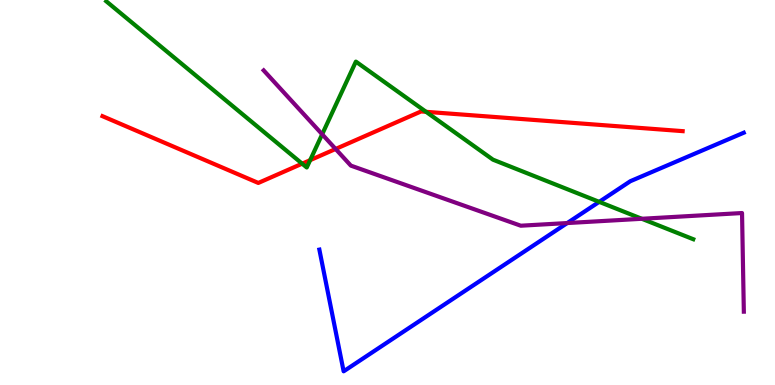[{'lines': ['blue', 'red'], 'intersections': []}, {'lines': ['green', 'red'], 'intersections': [{'x': 3.9, 'y': 5.75}, {'x': 4.0, 'y': 5.84}, {'x': 5.5, 'y': 7.1}]}, {'lines': ['purple', 'red'], 'intersections': [{'x': 4.33, 'y': 6.13}]}, {'lines': ['blue', 'green'], 'intersections': [{'x': 7.73, 'y': 4.76}]}, {'lines': ['blue', 'purple'], 'intersections': [{'x': 7.32, 'y': 4.21}]}, {'lines': ['green', 'purple'], 'intersections': [{'x': 4.16, 'y': 6.51}, {'x': 8.28, 'y': 4.32}]}]